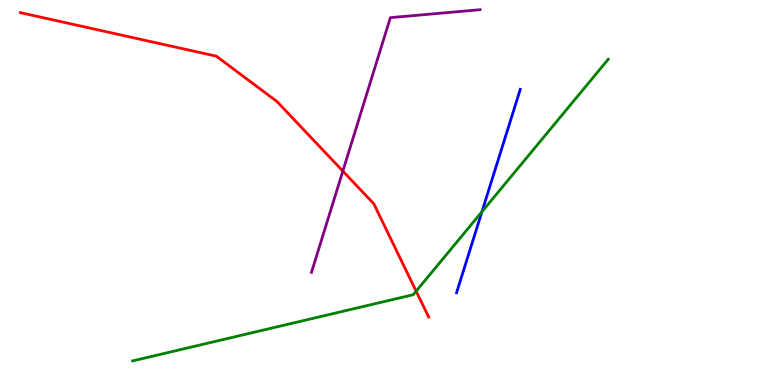[{'lines': ['blue', 'red'], 'intersections': []}, {'lines': ['green', 'red'], 'intersections': [{'x': 5.37, 'y': 2.44}]}, {'lines': ['purple', 'red'], 'intersections': [{'x': 4.42, 'y': 5.56}]}, {'lines': ['blue', 'green'], 'intersections': [{'x': 6.22, 'y': 4.5}]}, {'lines': ['blue', 'purple'], 'intersections': []}, {'lines': ['green', 'purple'], 'intersections': []}]